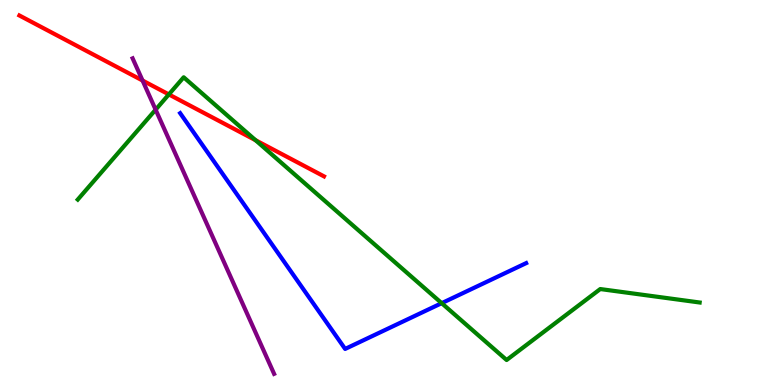[{'lines': ['blue', 'red'], 'intersections': []}, {'lines': ['green', 'red'], 'intersections': [{'x': 2.18, 'y': 7.55}, {'x': 3.3, 'y': 6.36}]}, {'lines': ['purple', 'red'], 'intersections': [{'x': 1.84, 'y': 7.91}]}, {'lines': ['blue', 'green'], 'intersections': [{'x': 5.7, 'y': 2.13}]}, {'lines': ['blue', 'purple'], 'intersections': []}, {'lines': ['green', 'purple'], 'intersections': [{'x': 2.01, 'y': 7.15}]}]